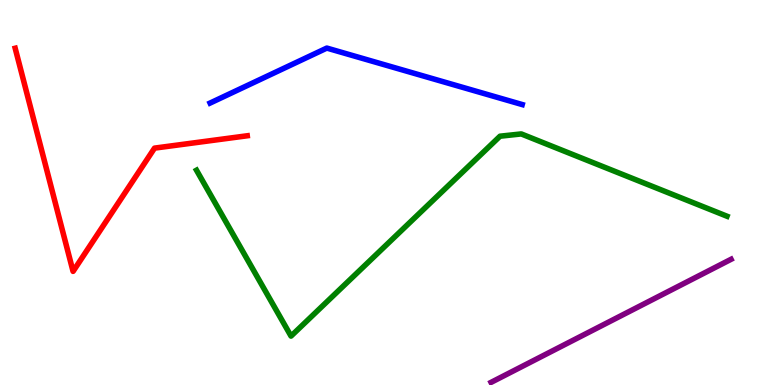[{'lines': ['blue', 'red'], 'intersections': []}, {'lines': ['green', 'red'], 'intersections': []}, {'lines': ['purple', 'red'], 'intersections': []}, {'lines': ['blue', 'green'], 'intersections': []}, {'lines': ['blue', 'purple'], 'intersections': []}, {'lines': ['green', 'purple'], 'intersections': []}]